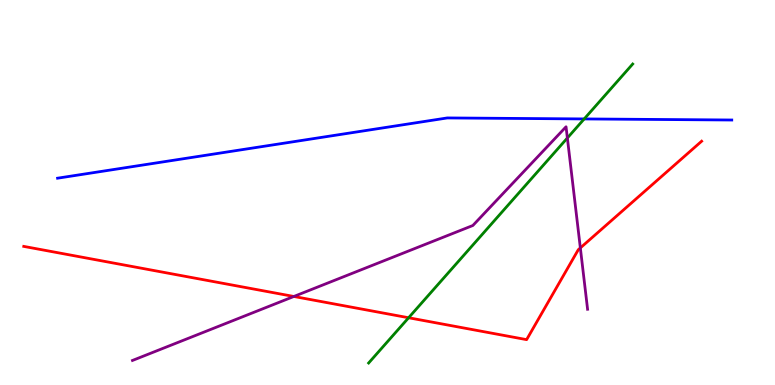[{'lines': ['blue', 'red'], 'intersections': []}, {'lines': ['green', 'red'], 'intersections': [{'x': 5.27, 'y': 1.75}]}, {'lines': ['purple', 'red'], 'intersections': [{'x': 3.79, 'y': 2.3}, {'x': 7.49, 'y': 3.56}]}, {'lines': ['blue', 'green'], 'intersections': [{'x': 7.54, 'y': 6.91}]}, {'lines': ['blue', 'purple'], 'intersections': []}, {'lines': ['green', 'purple'], 'intersections': [{'x': 7.32, 'y': 6.42}]}]